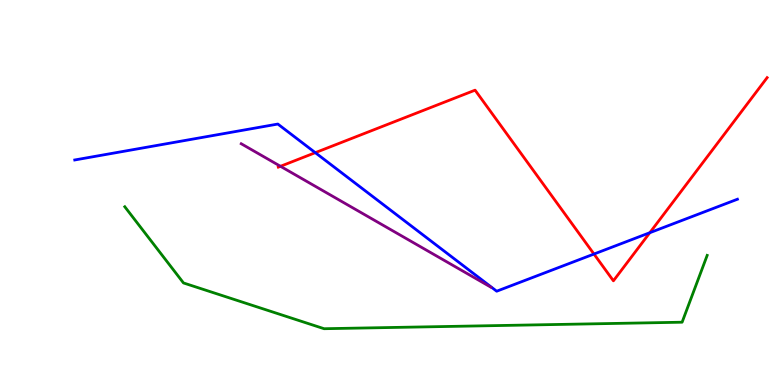[{'lines': ['blue', 'red'], 'intersections': [{'x': 4.07, 'y': 6.03}, {'x': 7.66, 'y': 3.4}, {'x': 8.38, 'y': 3.96}]}, {'lines': ['green', 'red'], 'intersections': []}, {'lines': ['purple', 'red'], 'intersections': [{'x': 3.62, 'y': 5.68}]}, {'lines': ['blue', 'green'], 'intersections': []}, {'lines': ['blue', 'purple'], 'intersections': []}, {'lines': ['green', 'purple'], 'intersections': []}]